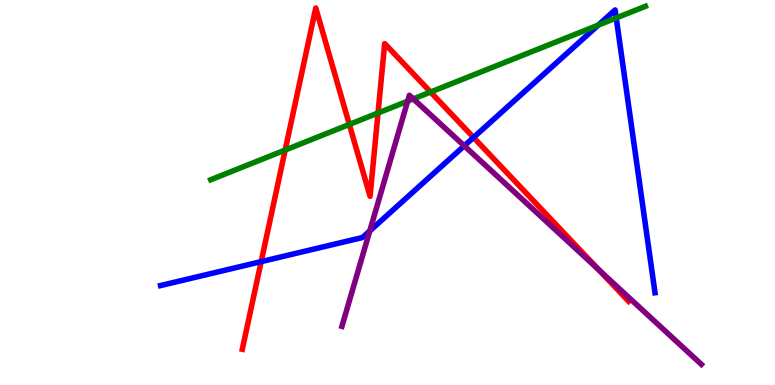[{'lines': ['blue', 'red'], 'intersections': [{'x': 3.37, 'y': 3.2}, {'x': 6.11, 'y': 6.43}]}, {'lines': ['green', 'red'], 'intersections': [{'x': 3.68, 'y': 6.1}, {'x': 4.51, 'y': 6.77}, {'x': 4.88, 'y': 7.07}, {'x': 5.56, 'y': 7.61}]}, {'lines': ['purple', 'red'], 'intersections': [{'x': 7.73, 'y': 2.99}]}, {'lines': ['blue', 'green'], 'intersections': [{'x': 7.72, 'y': 9.35}, {'x': 7.95, 'y': 9.53}]}, {'lines': ['blue', 'purple'], 'intersections': [{'x': 4.77, 'y': 4.0}, {'x': 5.99, 'y': 6.21}]}, {'lines': ['green', 'purple'], 'intersections': [{'x': 5.26, 'y': 7.37}, {'x': 5.33, 'y': 7.43}]}]